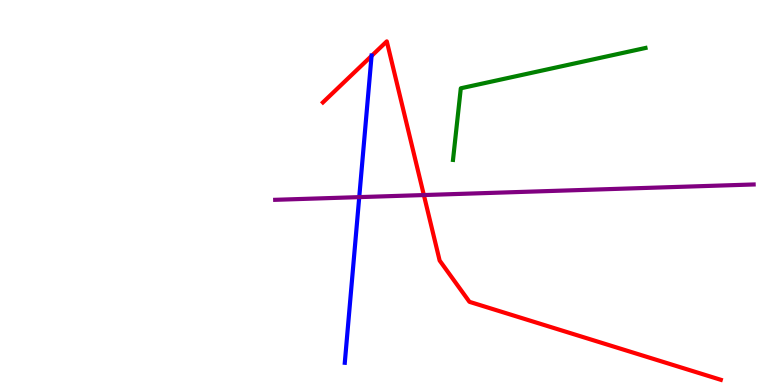[{'lines': ['blue', 'red'], 'intersections': [{'x': 4.79, 'y': 8.55}]}, {'lines': ['green', 'red'], 'intersections': []}, {'lines': ['purple', 'red'], 'intersections': [{'x': 5.47, 'y': 4.93}]}, {'lines': ['blue', 'green'], 'intersections': []}, {'lines': ['blue', 'purple'], 'intersections': [{'x': 4.64, 'y': 4.88}]}, {'lines': ['green', 'purple'], 'intersections': []}]